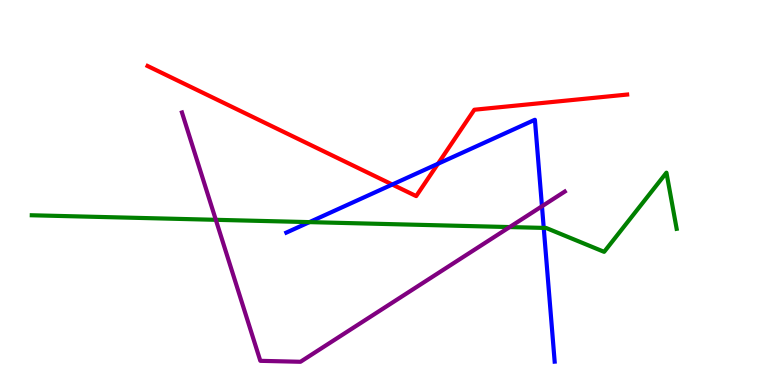[{'lines': ['blue', 'red'], 'intersections': [{'x': 5.06, 'y': 5.21}, {'x': 5.65, 'y': 5.75}]}, {'lines': ['green', 'red'], 'intersections': []}, {'lines': ['purple', 'red'], 'intersections': []}, {'lines': ['blue', 'green'], 'intersections': [{'x': 3.99, 'y': 4.23}, {'x': 7.02, 'y': 4.08}]}, {'lines': ['blue', 'purple'], 'intersections': [{'x': 6.99, 'y': 4.64}]}, {'lines': ['green', 'purple'], 'intersections': [{'x': 2.78, 'y': 4.29}, {'x': 6.58, 'y': 4.1}]}]